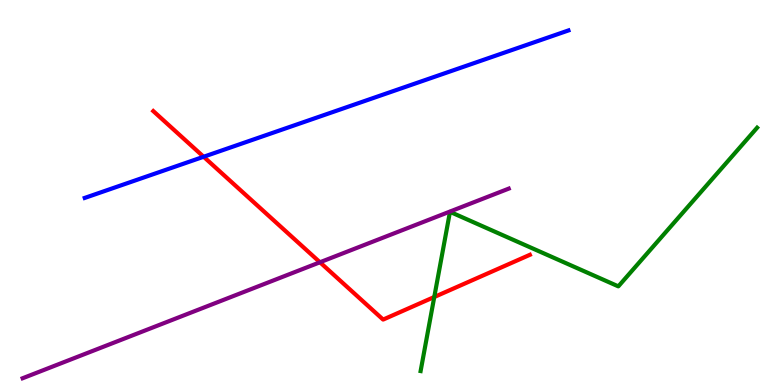[{'lines': ['blue', 'red'], 'intersections': [{'x': 2.63, 'y': 5.93}]}, {'lines': ['green', 'red'], 'intersections': [{'x': 5.6, 'y': 2.29}]}, {'lines': ['purple', 'red'], 'intersections': [{'x': 4.13, 'y': 3.19}]}, {'lines': ['blue', 'green'], 'intersections': []}, {'lines': ['blue', 'purple'], 'intersections': []}, {'lines': ['green', 'purple'], 'intersections': []}]